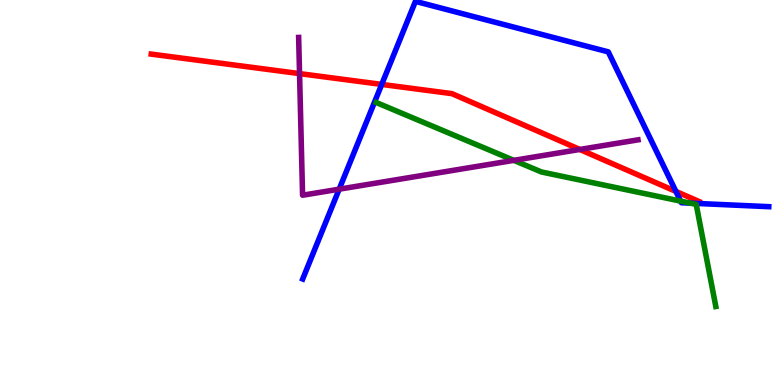[{'lines': ['blue', 'red'], 'intersections': [{'x': 4.93, 'y': 7.81}, {'x': 8.72, 'y': 5.03}]}, {'lines': ['green', 'red'], 'intersections': []}, {'lines': ['purple', 'red'], 'intersections': [{'x': 3.87, 'y': 8.09}, {'x': 7.48, 'y': 6.12}]}, {'lines': ['blue', 'green'], 'intersections': [{'x': 8.78, 'y': 4.78}, {'x': 8.91, 'y': 4.72}]}, {'lines': ['blue', 'purple'], 'intersections': [{'x': 4.38, 'y': 5.09}]}, {'lines': ['green', 'purple'], 'intersections': [{'x': 6.63, 'y': 5.84}]}]